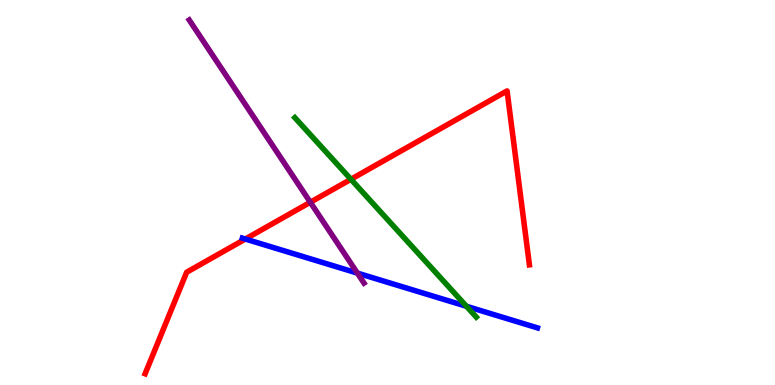[{'lines': ['blue', 'red'], 'intersections': [{'x': 3.17, 'y': 3.79}]}, {'lines': ['green', 'red'], 'intersections': [{'x': 4.53, 'y': 5.34}]}, {'lines': ['purple', 'red'], 'intersections': [{'x': 4.0, 'y': 4.75}]}, {'lines': ['blue', 'green'], 'intersections': [{'x': 6.02, 'y': 2.04}]}, {'lines': ['blue', 'purple'], 'intersections': [{'x': 4.61, 'y': 2.91}]}, {'lines': ['green', 'purple'], 'intersections': []}]